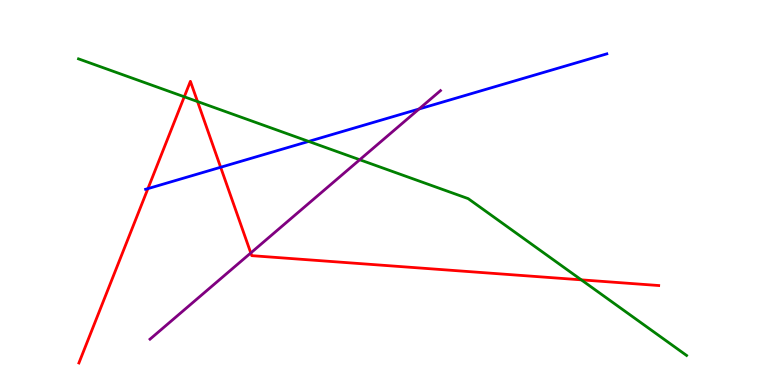[{'lines': ['blue', 'red'], 'intersections': [{'x': 1.91, 'y': 5.1}, {'x': 2.85, 'y': 5.66}]}, {'lines': ['green', 'red'], 'intersections': [{'x': 2.38, 'y': 7.49}, {'x': 2.55, 'y': 7.36}, {'x': 7.5, 'y': 2.73}]}, {'lines': ['purple', 'red'], 'intersections': [{'x': 3.24, 'y': 3.43}]}, {'lines': ['blue', 'green'], 'intersections': [{'x': 3.98, 'y': 6.33}]}, {'lines': ['blue', 'purple'], 'intersections': [{'x': 5.41, 'y': 7.17}]}, {'lines': ['green', 'purple'], 'intersections': [{'x': 4.64, 'y': 5.85}]}]